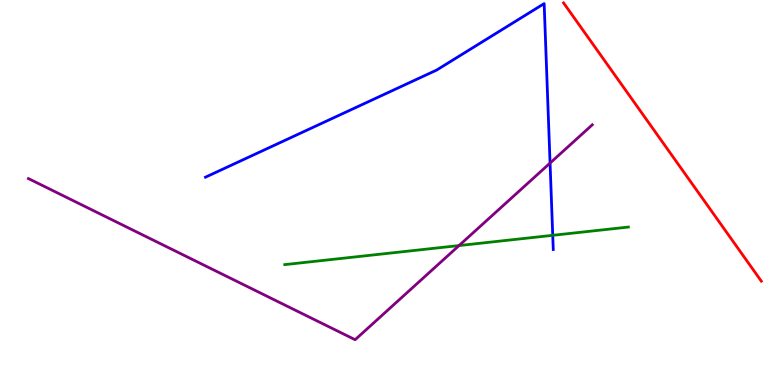[{'lines': ['blue', 'red'], 'intersections': []}, {'lines': ['green', 'red'], 'intersections': []}, {'lines': ['purple', 'red'], 'intersections': []}, {'lines': ['blue', 'green'], 'intersections': [{'x': 7.13, 'y': 3.89}]}, {'lines': ['blue', 'purple'], 'intersections': [{'x': 7.1, 'y': 5.76}]}, {'lines': ['green', 'purple'], 'intersections': [{'x': 5.92, 'y': 3.62}]}]